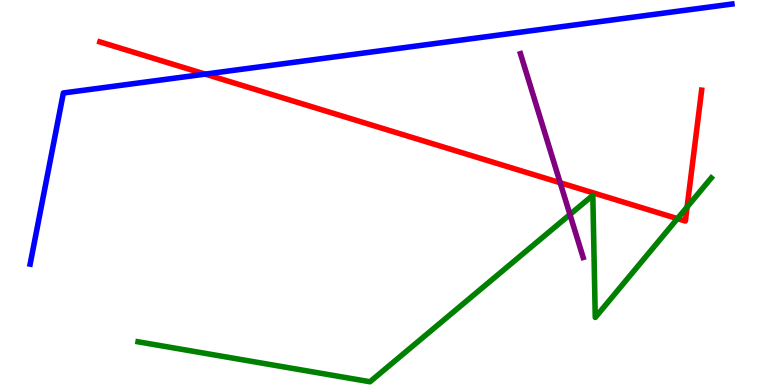[{'lines': ['blue', 'red'], 'intersections': [{'x': 2.65, 'y': 8.07}]}, {'lines': ['green', 'red'], 'intersections': [{'x': 8.74, 'y': 4.32}, {'x': 8.87, 'y': 4.62}]}, {'lines': ['purple', 'red'], 'intersections': [{'x': 7.23, 'y': 5.25}]}, {'lines': ['blue', 'green'], 'intersections': []}, {'lines': ['blue', 'purple'], 'intersections': []}, {'lines': ['green', 'purple'], 'intersections': [{'x': 7.35, 'y': 4.43}]}]